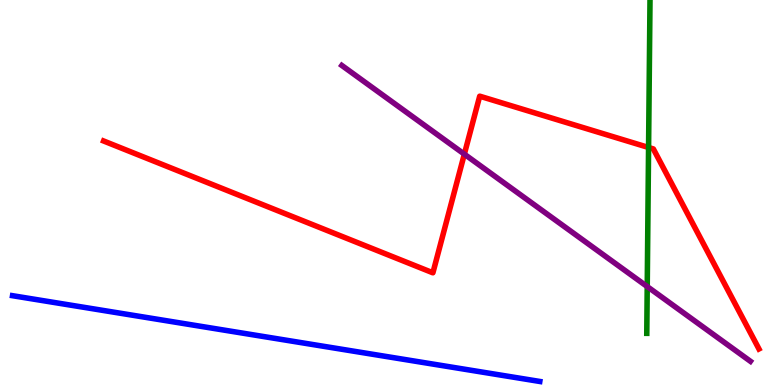[{'lines': ['blue', 'red'], 'intersections': []}, {'lines': ['green', 'red'], 'intersections': [{'x': 8.37, 'y': 6.17}]}, {'lines': ['purple', 'red'], 'intersections': [{'x': 5.99, 'y': 6.0}]}, {'lines': ['blue', 'green'], 'intersections': []}, {'lines': ['blue', 'purple'], 'intersections': []}, {'lines': ['green', 'purple'], 'intersections': [{'x': 8.35, 'y': 2.56}]}]